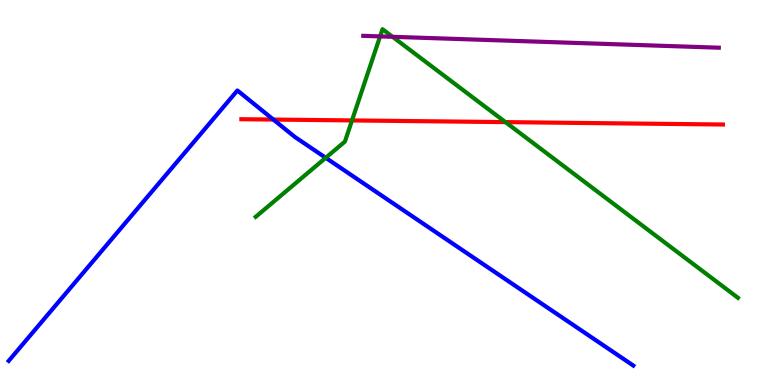[{'lines': ['blue', 'red'], 'intersections': [{'x': 3.53, 'y': 6.89}]}, {'lines': ['green', 'red'], 'intersections': [{'x': 4.54, 'y': 6.87}, {'x': 6.52, 'y': 6.83}]}, {'lines': ['purple', 'red'], 'intersections': []}, {'lines': ['blue', 'green'], 'intersections': [{'x': 4.2, 'y': 5.9}]}, {'lines': ['blue', 'purple'], 'intersections': []}, {'lines': ['green', 'purple'], 'intersections': [{'x': 4.9, 'y': 9.05}, {'x': 5.07, 'y': 9.04}]}]